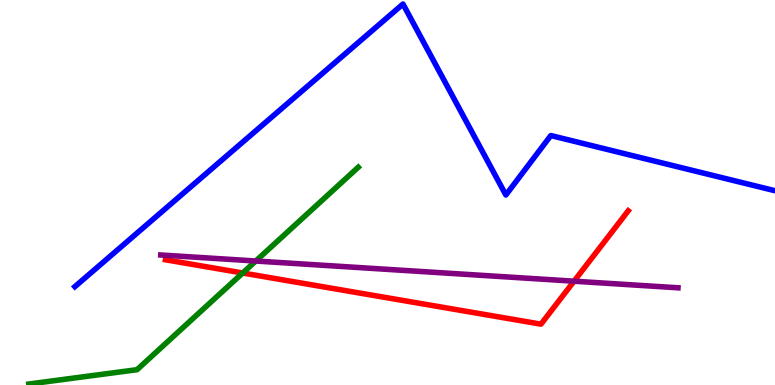[{'lines': ['blue', 'red'], 'intersections': []}, {'lines': ['green', 'red'], 'intersections': [{'x': 3.13, 'y': 2.91}]}, {'lines': ['purple', 'red'], 'intersections': [{'x': 7.41, 'y': 2.7}]}, {'lines': ['blue', 'green'], 'intersections': []}, {'lines': ['blue', 'purple'], 'intersections': []}, {'lines': ['green', 'purple'], 'intersections': [{'x': 3.3, 'y': 3.22}]}]